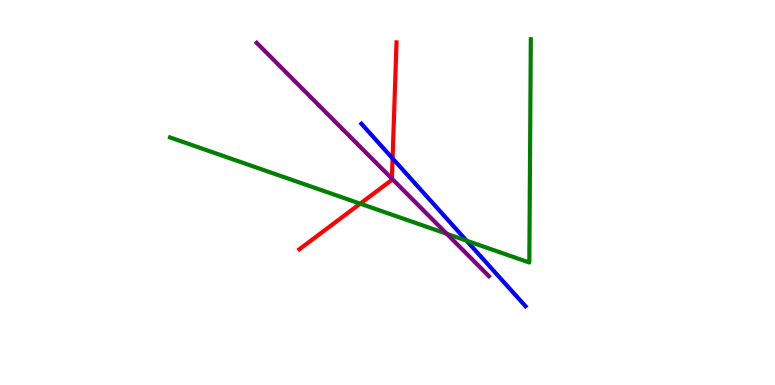[{'lines': ['blue', 'red'], 'intersections': [{'x': 5.07, 'y': 5.89}]}, {'lines': ['green', 'red'], 'intersections': [{'x': 4.65, 'y': 4.71}]}, {'lines': ['purple', 'red'], 'intersections': [{'x': 5.06, 'y': 5.36}]}, {'lines': ['blue', 'green'], 'intersections': [{'x': 6.02, 'y': 3.75}]}, {'lines': ['blue', 'purple'], 'intersections': []}, {'lines': ['green', 'purple'], 'intersections': [{'x': 5.76, 'y': 3.93}]}]